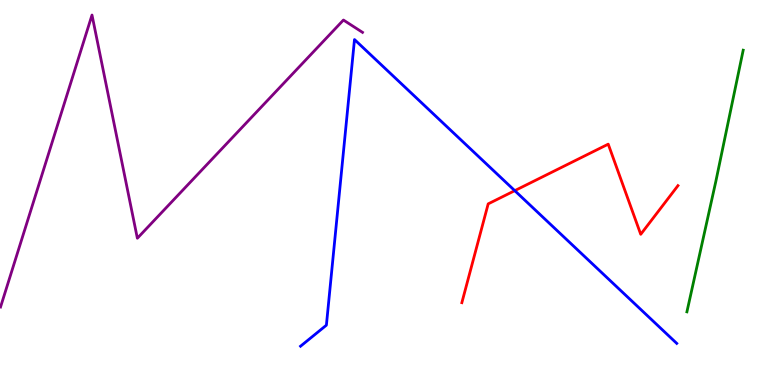[{'lines': ['blue', 'red'], 'intersections': [{'x': 6.64, 'y': 5.05}]}, {'lines': ['green', 'red'], 'intersections': []}, {'lines': ['purple', 'red'], 'intersections': []}, {'lines': ['blue', 'green'], 'intersections': []}, {'lines': ['blue', 'purple'], 'intersections': []}, {'lines': ['green', 'purple'], 'intersections': []}]